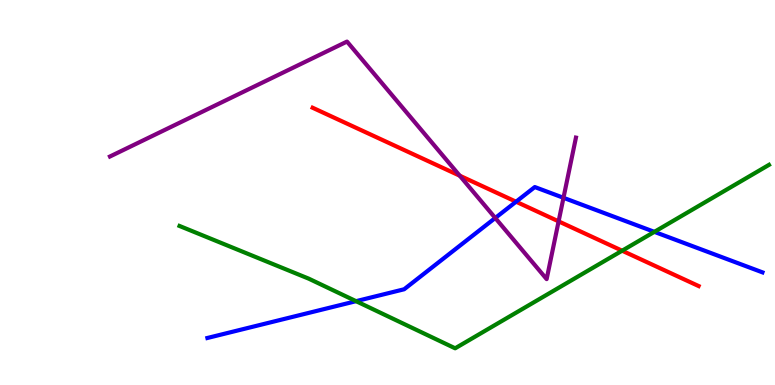[{'lines': ['blue', 'red'], 'intersections': [{'x': 6.66, 'y': 4.76}]}, {'lines': ['green', 'red'], 'intersections': [{'x': 8.03, 'y': 3.49}]}, {'lines': ['purple', 'red'], 'intersections': [{'x': 5.93, 'y': 5.44}, {'x': 7.21, 'y': 4.25}]}, {'lines': ['blue', 'green'], 'intersections': [{'x': 4.59, 'y': 2.18}, {'x': 8.44, 'y': 3.98}]}, {'lines': ['blue', 'purple'], 'intersections': [{'x': 6.39, 'y': 4.34}, {'x': 7.27, 'y': 4.86}]}, {'lines': ['green', 'purple'], 'intersections': []}]